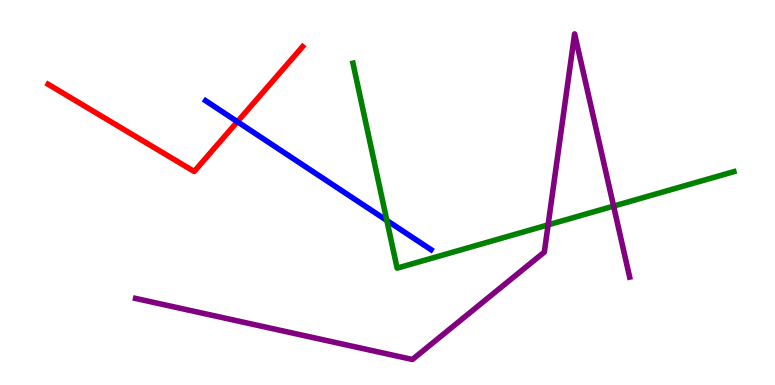[{'lines': ['blue', 'red'], 'intersections': [{'x': 3.06, 'y': 6.84}]}, {'lines': ['green', 'red'], 'intersections': []}, {'lines': ['purple', 'red'], 'intersections': []}, {'lines': ['blue', 'green'], 'intersections': [{'x': 4.99, 'y': 4.27}]}, {'lines': ['blue', 'purple'], 'intersections': []}, {'lines': ['green', 'purple'], 'intersections': [{'x': 7.07, 'y': 4.16}, {'x': 7.92, 'y': 4.65}]}]